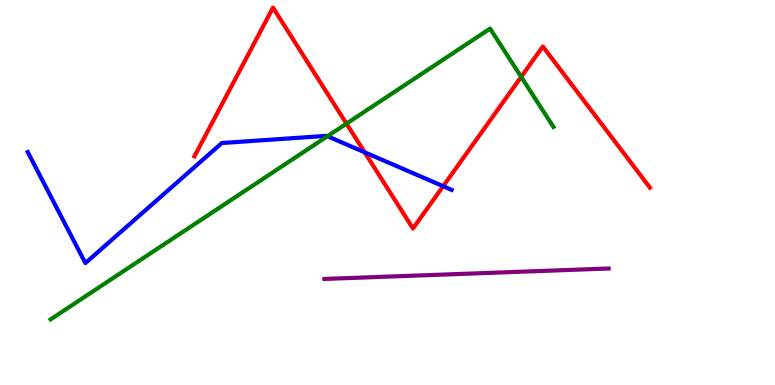[{'lines': ['blue', 'red'], 'intersections': [{'x': 4.71, 'y': 6.04}, {'x': 5.72, 'y': 5.16}]}, {'lines': ['green', 'red'], 'intersections': [{'x': 4.47, 'y': 6.79}, {'x': 6.72, 'y': 8.0}]}, {'lines': ['purple', 'red'], 'intersections': []}, {'lines': ['blue', 'green'], 'intersections': [{'x': 4.23, 'y': 6.46}]}, {'lines': ['blue', 'purple'], 'intersections': []}, {'lines': ['green', 'purple'], 'intersections': []}]